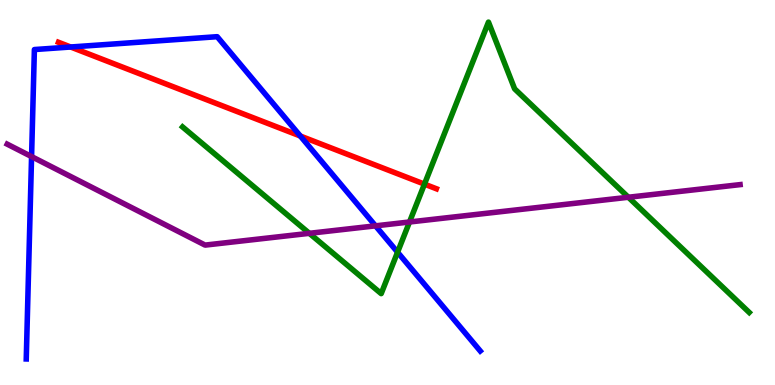[{'lines': ['blue', 'red'], 'intersections': [{'x': 0.912, 'y': 8.78}, {'x': 3.88, 'y': 6.47}]}, {'lines': ['green', 'red'], 'intersections': [{'x': 5.48, 'y': 5.22}]}, {'lines': ['purple', 'red'], 'intersections': []}, {'lines': ['blue', 'green'], 'intersections': [{'x': 5.13, 'y': 3.45}]}, {'lines': ['blue', 'purple'], 'intersections': [{'x': 0.407, 'y': 5.93}, {'x': 4.85, 'y': 4.13}]}, {'lines': ['green', 'purple'], 'intersections': [{'x': 3.99, 'y': 3.94}, {'x': 5.28, 'y': 4.23}, {'x': 8.11, 'y': 4.88}]}]